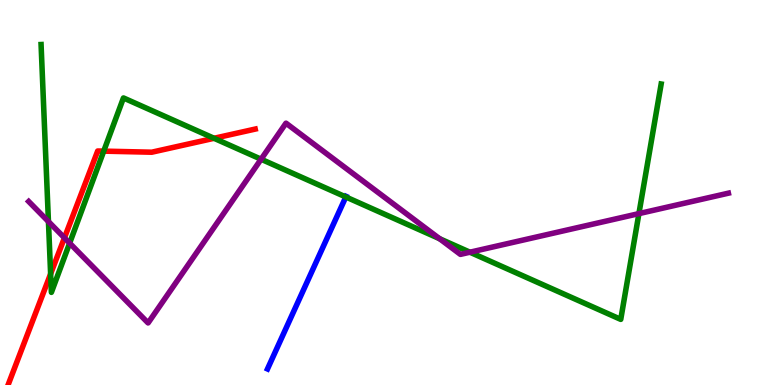[{'lines': ['blue', 'red'], 'intersections': []}, {'lines': ['green', 'red'], 'intersections': [{'x': 0.653, 'y': 2.89}, {'x': 1.34, 'y': 6.07}, {'x': 2.76, 'y': 6.41}]}, {'lines': ['purple', 'red'], 'intersections': [{'x': 0.831, 'y': 3.82}]}, {'lines': ['blue', 'green'], 'intersections': [{'x': 4.46, 'y': 4.88}]}, {'lines': ['blue', 'purple'], 'intersections': []}, {'lines': ['green', 'purple'], 'intersections': [{'x': 0.625, 'y': 4.24}, {'x': 0.899, 'y': 3.68}, {'x': 3.37, 'y': 5.86}, {'x': 5.67, 'y': 3.8}, {'x': 6.06, 'y': 3.45}, {'x': 8.24, 'y': 4.45}]}]